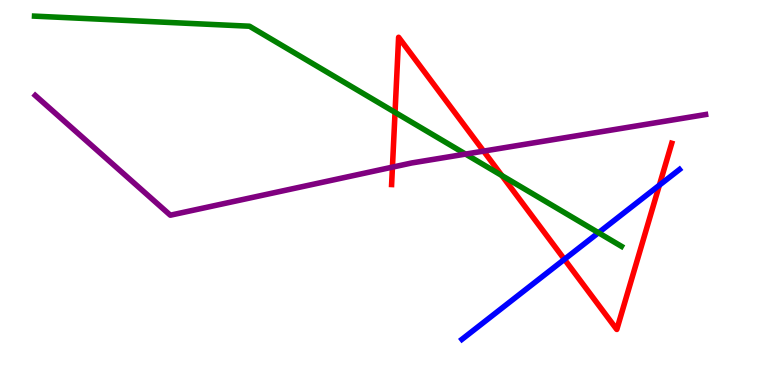[{'lines': ['blue', 'red'], 'intersections': [{'x': 7.28, 'y': 3.26}, {'x': 8.51, 'y': 5.19}]}, {'lines': ['green', 'red'], 'intersections': [{'x': 5.1, 'y': 7.08}, {'x': 6.48, 'y': 5.44}]}, {'lines': ['purple', 'red'], 'intersections': [{'x': 5.06, 'y': 5.66}, {'x': 6.24, 'y': 6.07}]}, {'lines': ['blue', 'green'], 'intersections': [{'x': 7.72, 'y': 3.95}]}, {'lines': ['blue', 'purple'], 'intersections': []}, {'lines': ['green', 'purple'], 'intersections': [{'x': 6.01, 'y': 6.0}]}]